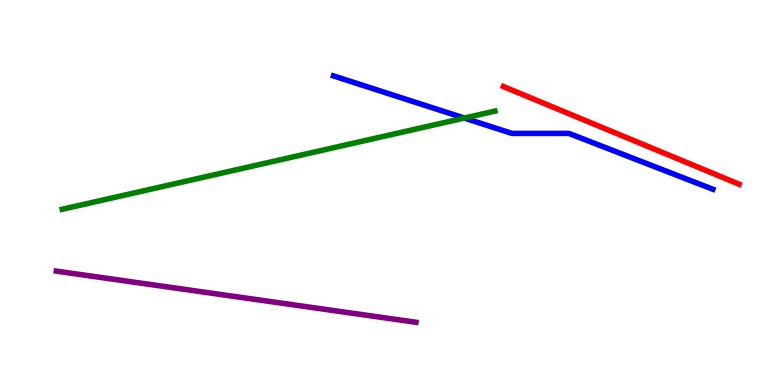[{'lines': ['blue', 'red'], 'intersections': []}, {'lines': ['green', 'red'], 'intersections': []}, {'lines': ['purple', 'red'], 'intersections': []}, {'lines': ['blue', 'green'], 'intersections': [{'x': 5.99, 'y': 6.93}]}, {'lines': ['blue', 'purple'], 'intersections': []}, {'lines': ['green', 'purple'], 'intersections': []}]